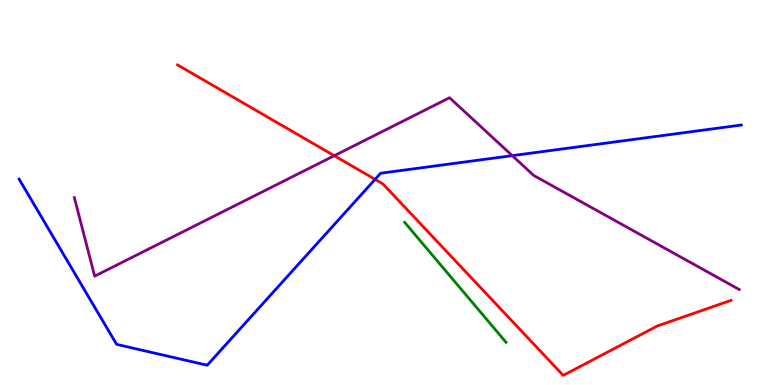[{'lines': ['blue', 'red'], 'intersections': [{'x': 4.84, 'y': 5.34}]}, {'lines': ['green', 'red'], 'intersections': []}, {'lines': ['purple', 'red'], 'intersections': [{'x': 4.31, 'y': 5.96}]}, {'lines': ['blue', 'green'], 'intersections': []}, {'lines': ['blue', 'purple'], 'intersections': [{'x': 6.61, 'y': 5.96}]}, {'lines': ['green', 'purple'], 'intersections': []}]